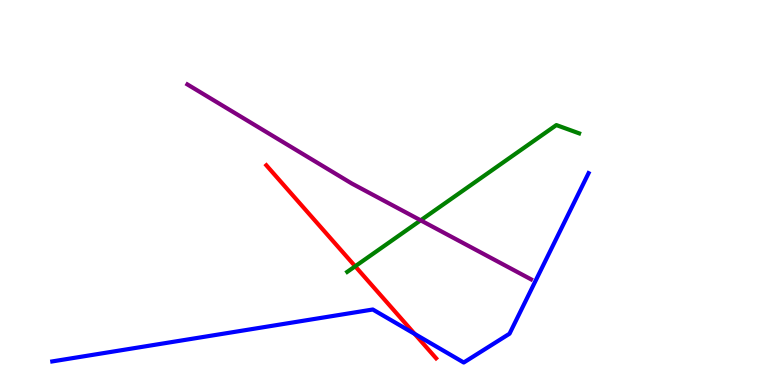[{'lines': ['blue', 'red'], 'intersections': [{'x': 5.35, 'y': 1.33}]}, {'lines': ['green', 'red'], 'intersections': [{'x': 4.58, 'y': 3.08}]}, {'lines': ['purple', 'red'], 'intersections': []}, {'lines': ['blue', 'green'], 'intersections': []}, {'lines': ['blue', 'purple'], 'intersections': []}, {'lines': ['green', 'purple'], 'intersections': [{'x': 5.43, 'y': 4.28}]}]